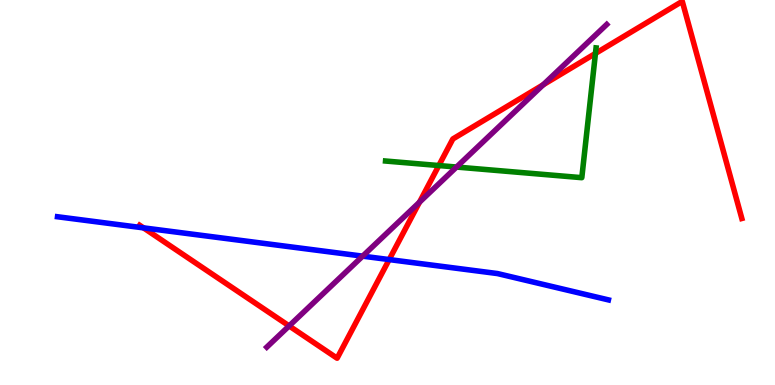[{'lines': ['blue', 'red'], 'intersections': [{'x': 1.85, 'y': 4.08}, {'x': 5.02, 'y': 3.26}]}, {'lines': ['green', 'red'], 'intersections': [{'x': 5.66, 'y': 5.7}, {'x': 7.68, 'y': 8.61}]}, {'lines': ['purple', 'red'], 'intersections': [{'x': 3.73, 'y': 1.53}, {'x': 5.41, 'y': 4.75}, {'x': 7.01, 'y': 7.8}]}, {'lines': ['blue', 'green'], 'intersections': []}, {'lines': ['blue', 'purple'], 'intersections': [{'x': 4.68, 'y': 3.35}]}, {'lines': ['green', 'purple'], 'intersections': [{'x': 5.89, 'y': 5.66}]}]